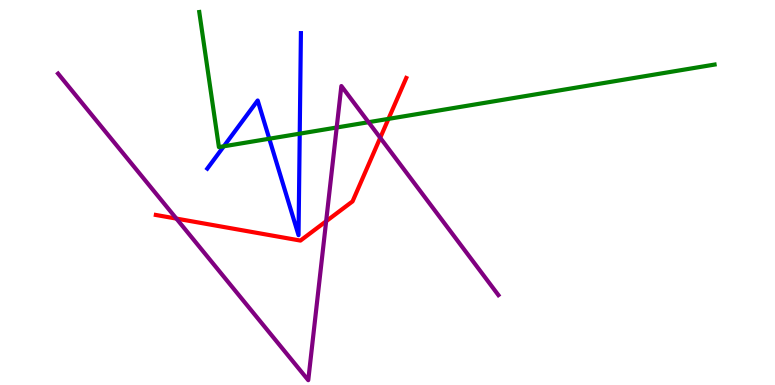[{'lines': ['blue', 'red'], 'intersections': []}, {'lines': ['green', 'red'], 'intersections': [{'x': 5.01, 'y': 6.91}]}, {'lines': ['purple', 'red'], 'intersections': [{'x': 2.28, 'y': 4.32}, {'x': 4.21, 'y': 4.25}, {'x': 4.91, 'y': 6.42}]}, {'lines': ['blue', 'green'], 'intersections': [{'x': 2.89, 'y': 6.2}, {'x': 3.47, 'y': 6.4}, {'x': 3.87, 'y': 6.53}]}, {'lines': ['blue', 'purple'], 'intersections': []}, {'lines': ['green', 'purple'], 'intersections': [{'x': 4.34, 'y': 6.69}, {'x': 4.76, 'y': 6.83}]}]